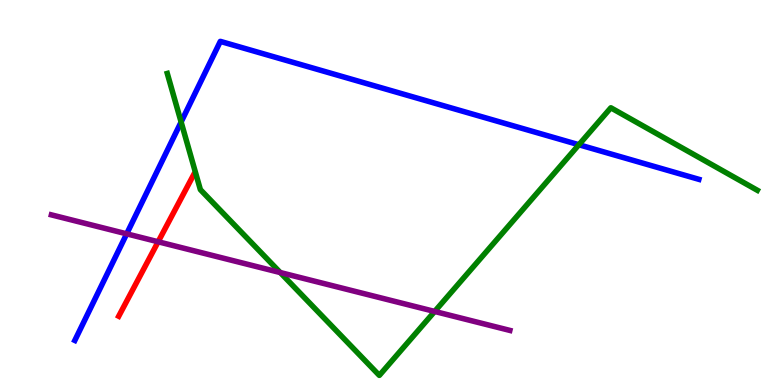[{'lines': ['blue', 'red'], 'intersections': []}, {'lines': ['green', 'red'], 'intersections': []}, {'lines': ['purple', 'red'], 'intersections': [{'x': 2.04, 'y': 3.72}]}, {'lines': ['blue', 'green'], 'intersections': [{'x': 2.34, 'y': 6.83}, {'x': 7.47, 'y': 6.24}]}, {'lines': ['blue', 'purple'], 'intersections': [{'x': 1.63, 'y': 3.93}]}, {'lines': ['green', 'purple'], 'intersections': [{'x': 3.62, 'y': 2.92}, {'x': 5.61, 'y': 1.91}]}]